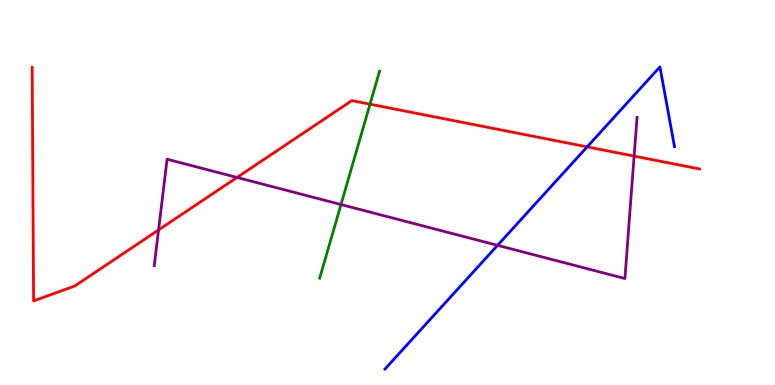[{'lines': ['blue', 'red'], 'intersections': [{'x': 7.58, 'y': 6.19}]}, {'lines': ['green', 'red'], 'intersections': [{'x': 4.77, 'y': 7.29}]}, {'lines': ['purple', 'red'], 'intersections': [{'x': 2.05, 'y': 4.03}, {'x': 3.06, 'y': 5.39}, {'x': 8.18, 'y': 5.95}]}, {'lines': ['blue', 'green'], 'intersections': []}, {'lines': ['blue', 'purple'], 'intersections': [{'x': 6.42, 'y': 3.63}]}, {'lines': ['green', 'purple'], 'intersections': [{'x': 4.4, 'y': 4.69}]}]